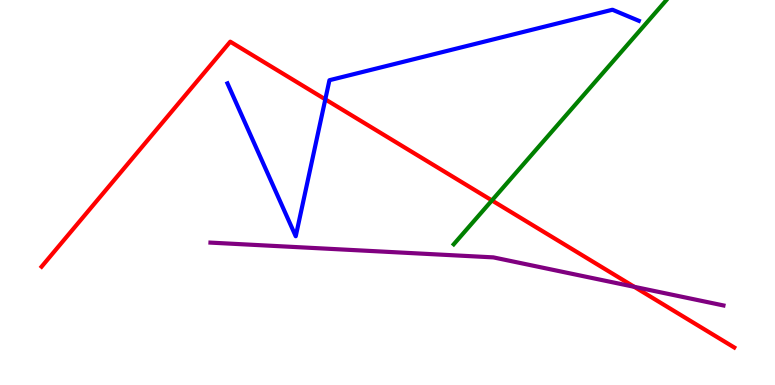[{'lines': ['blue', 'red'], 'intersections': [{'x': 4.2, 'y': 7.42}]}, {'lines': ['green', 'red'], 'intersections': [{'x': 6.35, 'y': 4.79}]}, {'lines': ['purple', 'red'], 'intersections': [{'x': 8.18, 'y': 2.55}]}, {'lines': ['blue', 'green'], 'intersections': []}, {'lines': ['blue', 'purple'], 'intersections': []}, {'lines': ['green', 'purple'], 'intersections': []}]